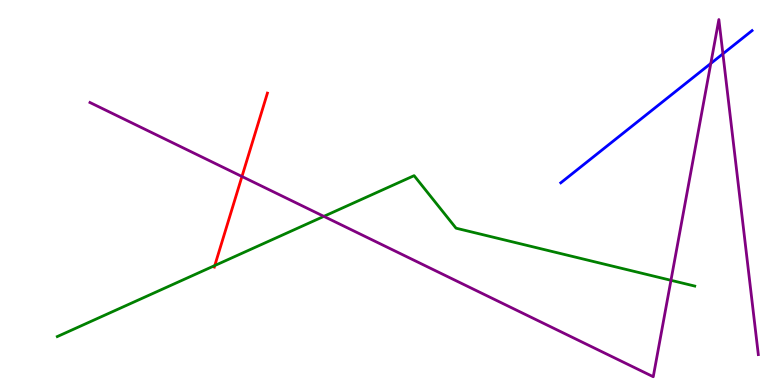[{'lines': ['blue', 'red'], 'intersections': []}, {'lines': ['green', 'red'], 'intersections': [{'x': 2.77, 'y': 3.1}]}, {'lines': ['purple', 'red'], 'intersections': [{'x': 3.12, 'y': 5.42}]}, {'lines': ['blue', 'green'], 'intersections': []}, {'lines': ['blue', 'purple'], 'intersections': [{'x': 9.17, 'y': 8.35}, {'x': 9.33, 'y': 8.6}]}, {'lines': ['green', 'purple'], 'intersections': [{'x': 4.18, 'y': 4.38}, {'x': 8.66, 'y': 2.72}]}]